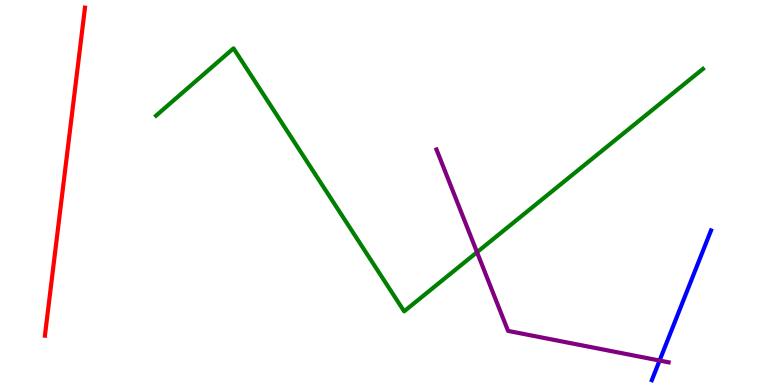[{'lines': ['blue', 'red'], 'intersections': []}, {'lines': ['green', 'red'], 'intersections': []}, {'lines': ['purple', 'red'], 'intersections': []}, {'lines': ['blue', 'green'], 'intersections': []}, {'lines': ['blue', 'purple'], 'intersections': [{'x': 8.51, 'y': 0.635}]}, {'lines': ['green', 'purple'], 'intersections': [{'x': 6.16, 'y': 3.45}]}]